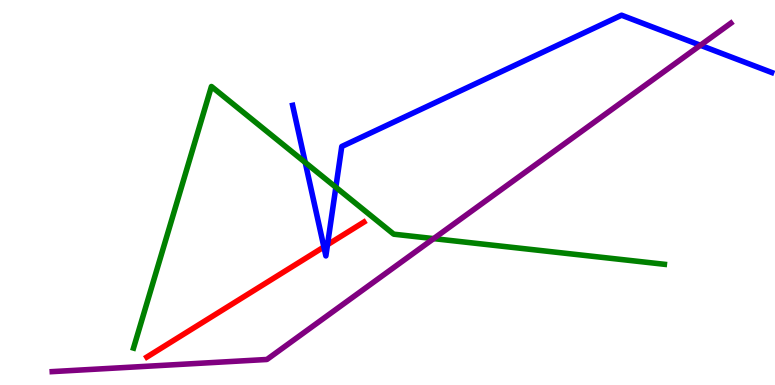[{'lines': ['blue', 'red'], 'intersections': [{'x': 4.18, 'y': 3.59}, {'x': 4.23, 'y': 3.64}]}, {'lines': ['green', 'red'], 'intersections': []}, {'lines': ['purple', 'red'], 'intersections': []}, {'lines': ['blue', 'green'], 'intersections': [{'x': 3.94, 'y': 5.78}, {'x': 4.33, 'y': 5.14}]}, {'lines': ['blue', 'purple'], 'intersections': [{'x': 9.04, 'y': 8.82}]}, {'lines': ['green', 'purple'], 'intersections': [{'x': 5.6, 'y': 3.8}]}]